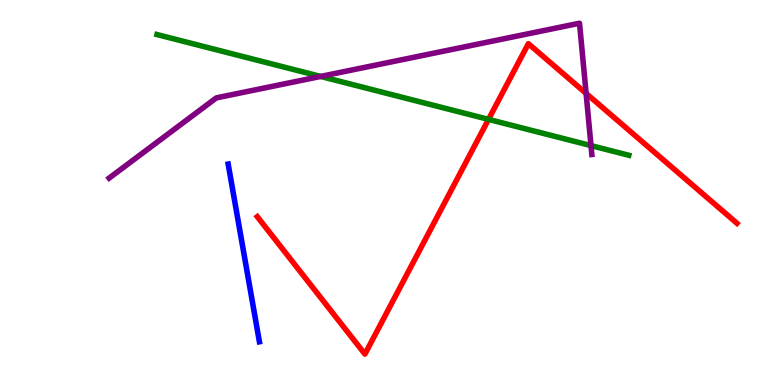[{'lines': ['blue', 'red'], 'intersections': []}, {'lines': ['green', 'red'], 'intersections': [{'x': 6.3, 'y': 6.9}]}, {'lines': ['purple', 'red'], 'intersections': [{'x': 7.56, 'y': 7.57}]}, {'lines': ['blue', 'green'], 'intersections': []}, {'lines': ['blue', 'purple'], 'intersections': []}, {'lines': ['green', 'purple'], 'intersections': [{'x': 4.14, 'y': 8.01}, {'x': 7.63, 'y': 6.22}]}]